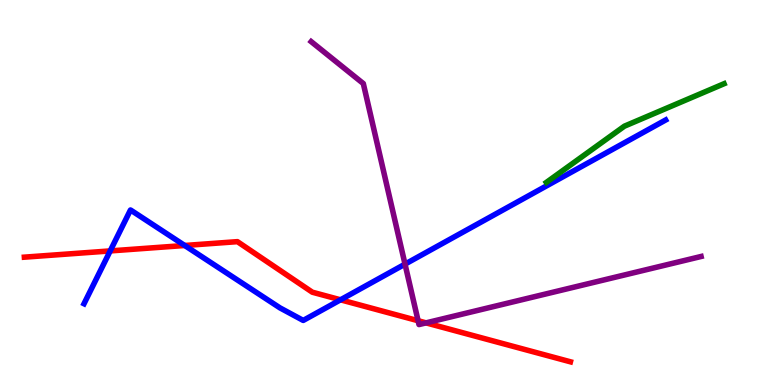[{'lines': ['blue', 'red'], 'intersections': [{'x': 1.42, 'y': 3.48}, {'x': 2.38, 'y': 3.62}, {'x': 4.39, 'y': 2.21}]}, {'lines': ['green', 'red'], 'intersections': []}, {'lines': ['purple', 'red'], 'intersections': [{'x': 5.39, 'y': 1.67}, {'x': 5.5, 'y': 1.61}]}, {'lines': ['blue', 'green'], 'intersections': []}, {'lines': ['blue', 'purple'], 'intersections': [{'x': 5.23, 'y': 3.14}]}, {'lines': ['green', 'purple'], 'intersections': []}]